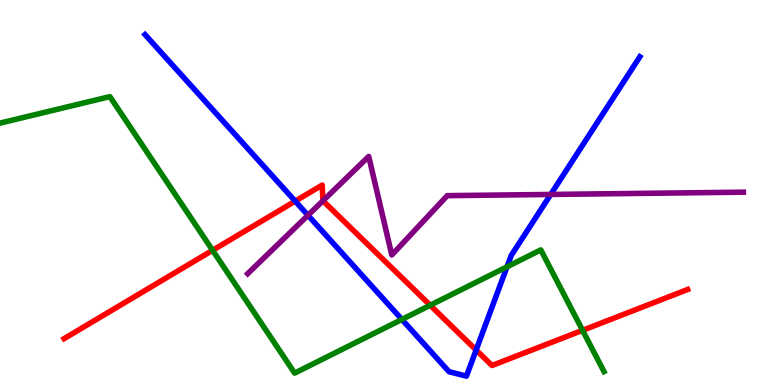[{'lines': ['blue', 'red'], 'intersections': [{'x': 3.81, 'y': 4.78}, {'x': 6.14, 'y': 0.909}]}, {'lines': ['green', 'red'], 'intersections': [{'x': 2.74, 'y': 3.5}, {'x': 5.55, 'y': 2.07}, {'x': 7.52, 'y': 1.42}]}, {'lines': ['purple', 'red'], 'intersections': [{'x': 4.17, 'y': 4.78}]}, {'lines': ['blue', 'green'], 'intersections': [{'x': 5.19, 'y': 1.7}, {'x': 6.54, 'y': 3.07}]}, {'lines': ['blue', 'purple'], 'intersections': [{'x': 3.97, 'y': 4.41}, {'x': 7.11, 'y': 4.95}]}, {'lines': ['green', 'purple'], 'intersections': []}]